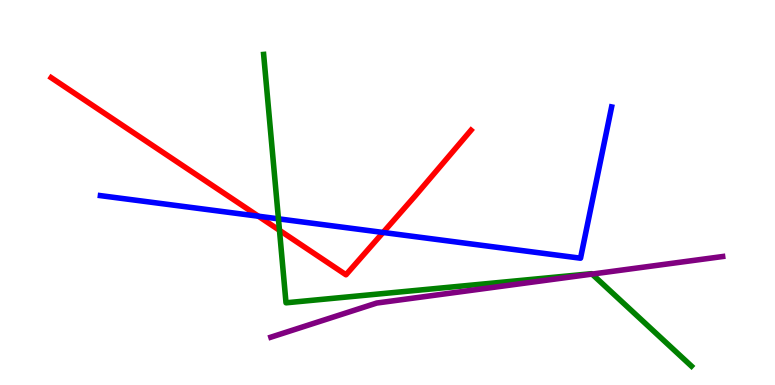[{'lines': ['blue', 'red'], 'intersections': [{'x': 3.33, 'y': 4.38}, {'x': 4.94, 'y': 3.96}]}, {'lines': ['green', 'red'], 'intersections': [{'x': 3.61, 'y': 4.02}]}, {'lines': ['purple', 'red'], 'intersections': []}, {'lines': ['blue', 'green'], 'intersections': [{'x': 3.59, 'y': 4.32}]}, {'lines': ['blue', 'purple'], 'intersections': []}, {'lines': ['green', 'purple'], 'intersections': [{'x': 7.64, 'y': 2.88}]}]